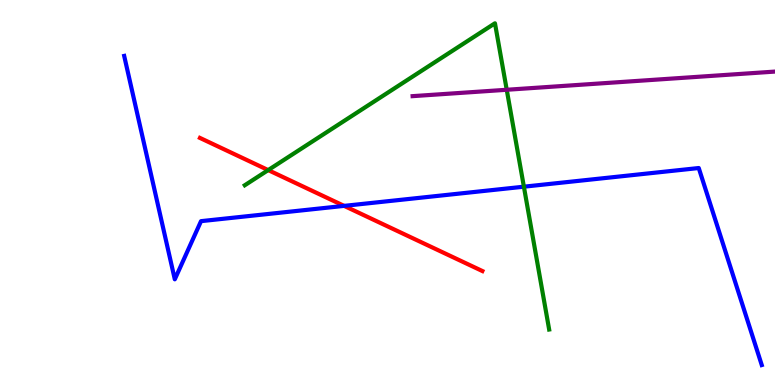[{'lines': ['blue', 'red'], 'intersections': [{'x': 4.44, 'y': 4.65}]}, {'lines': ['green', 'red'], 'intersections': [{'x': 3.46, 'y': 5.58}]}, {'lines': ['purple', 'red'], 'intersections': []}, {'lines': ['blue', 'green'], 'intersections': [{'x': 6.76, 'y': 5.15}]}, {'lines': ['blue', 'purple'], 'intersections': []}, {'lines': ['green', 'purple'], 'intersections': [{'x': 6.54, 'y': 7.67}]}]